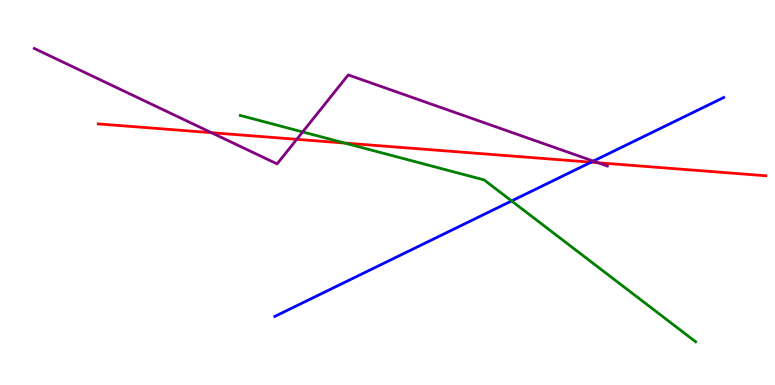[{'lines': ['blue', 'red'], 'intersections': [{'x': 7.63, 'y': 5.79}]}, {'lines': ['green', 'red'], 'intersections': [{'x': 4.45, 'y': 6.28}]}, {'lines': ['purple', 'red'], 'intersections': [{'x': 2.73, 'y': 6.55}, {'x': 3.83, 'y': 6.38}, {'x': 7.72, 'y': 5.77}]}, {'lines': ['blue', 'green'], 'intersections': [{'x': 6.6, 'y': 4.78}]}, {'lines': ['blue', 'purple'], 'intersections': [{'x': 7.66, 'y': 5.82}]}, {'lines': ['green', 'purple'], 'intersections': [{'x': 3.91, 'y': 6.57}]}]